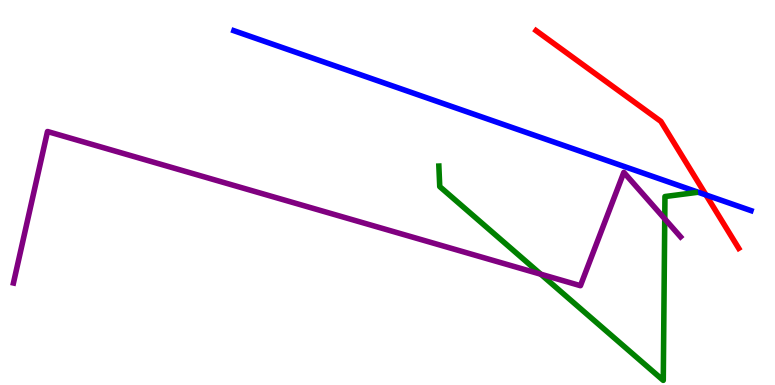[{'lines': ['blue', 'red'], 'intersections': [{'x': 9.11, 'y': 4.94}]}, {'lines': ['green', 'red'], 'intersections': []}, {'lines': ['purple', 'red'], 'intersections': []}, {'lines': ['blue', 'green'], 'intersections': []}, {'lines': ['blue', 'purple'], 'intersections': []}, {'lines': ['green', 'purple'], 'intersections': [{'x': 6.98, 'y': 2.88}, {'x': 8.58, 'y': 4.31}]}]